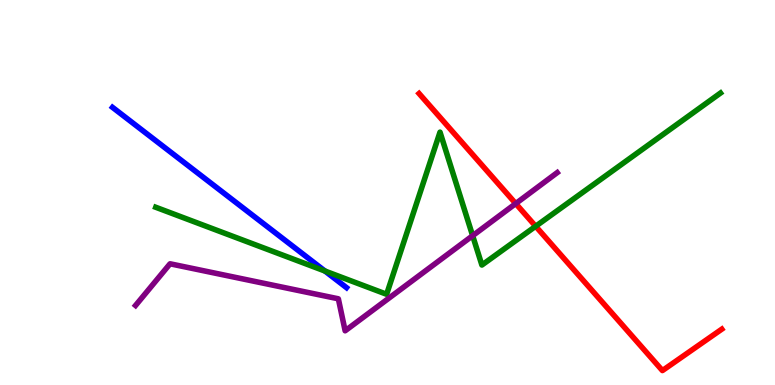[{'lines': ['blue', 'red'], 'intersections': []}, {'lines': ['green', 'red'], 'intersections': [{'x': 6.91, 'y': 4.12}]}, {'lines': ['purple', 'red'], 'intersections': [{'x': 6.65, 'y': 4.71}]}, {'lines': ['blue', 'green'], 'intersections': [{'x': 4.19, 'y': 2.96}]}, {'lines': ['blue', 'purple'], 'intersections': []}, {'lines': ['green', 'purple'], 'intersections': [{'x': 6.1, 'y': 3.88}]}]